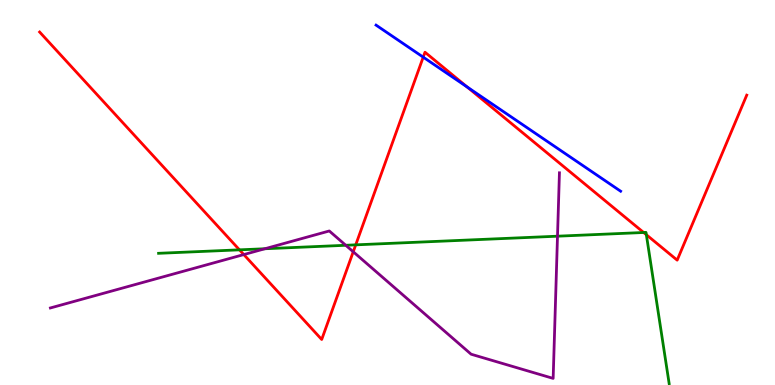[{'lines': ['blue', 'red'], 'intersections': [{'x': 5.46, 'y': 8.52}, {'x': 6.03, 'y': 7.74}]}, {'lines': ['green', 'red'], 'intersections': [{'x': 3.09, 'y': 3.51}, {'x': 4.59, 'y': 3.64}, {'x': 8.31, 'y': 3.96}, {'x': 8.34, 'y': 3.9}]}, {'lines': ['purple', 'red'], 'intersections': [{'x': 3.15, 'y': 3.39}, {'x': 4.56, 'y': 3.46}]}, {'lines': ['blue', 'green'], 'intersections': []}, {'lines': ['blue', 'purple'], 'intersections': []}, {'lines': ['green', 'purple'], 'intersections': [{'x': 3.42, 'y': 3.54}, {'x': 4.46, 'y': 3.63}, {'x': 7.19, 'y': 3.87}]}]